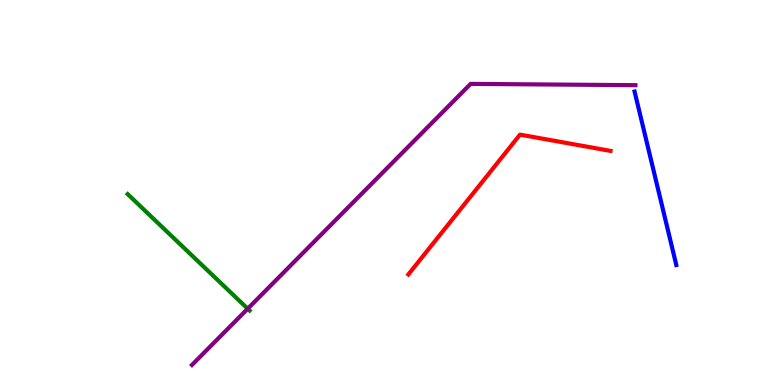[{'lines': ['blue', 'red'], 'intersections': []}, {'lines': ['green', 'red'], 'intersections': []}, {'lines': ['purple', 'red'], 'intersections': []}, {'lines': ['blue', 'green'], 'intersections': []}, {'lines': ['blue', 'purple'], 'intersections': []}, {'lines': ['green', 'purple'], 'intersections': [{'x': 3.2, 'y': 1.98}]}]